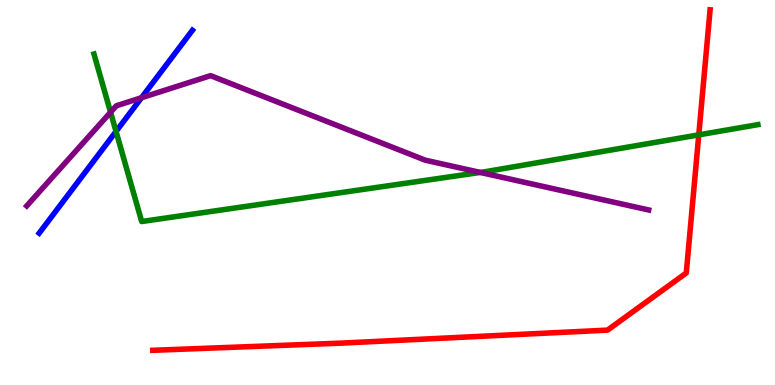[{'lines': ['blue', 'red'], 'intersections': []}, {'lines': ['green', 'red'], 'intersections': [{'x': 9.02, 'y': 6.5}]}, {'lines': ['purple', 'red'], 'intersections': []}, {'lines': ['blue', 'green'], 'intersections': [{'x': 1.5, 'y': 6.59}]}, {'lines': ['blue', 'purple'], 'intersections': [{'x': 1.83, 'y': 7.46}]}, {'lines': ['green', 'purple'], 'intersections': [{'x': 1.43, 'y': 7.08}, {'x': 6.2, 'y': 5.52}]}]